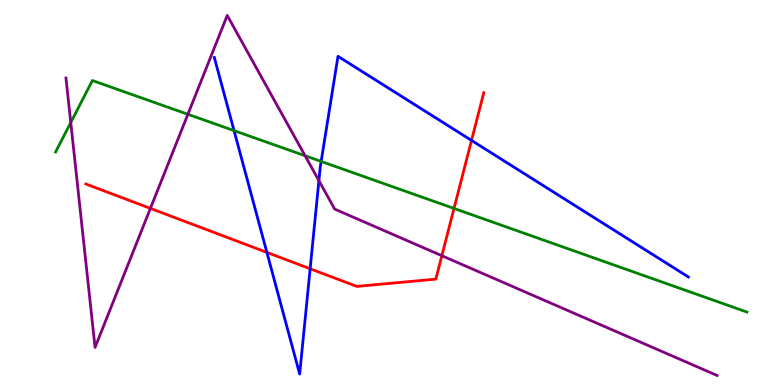[{'lines': ['blue', 'red'], 'intersections': [{'x': 3.44, 'y': 3.44}, {'x': 4.0, 'y': 3.02}, {'x': 6.08, 'y': 6.35}]}, {'lines': ['green', 'red'], 'intersections': [{'x': 5.86, 'y': 4.59}]}, {'lines': ['purple', 'red'], 'intersections': [{'x': 1.94, 'y': 4.59}, {'x': 5.7, 'y': 3.36}]}, {'lines': ['blue', 'green'], 'intersections': [{'x': 3.02, 'y': 6.61}, {'x': 4.14, 'y': 5.81}]}, {'lines': ['blue', 'purple'], 'intersections': [{'x': 4.11, 'y': 5.31}]}, {'lines': ['green', 'purple'], 'intersections': [{'x': 0.913, 'y': 6.82}, {'x': 2.42, 'y': 7.03}, {'x': 3.94, 'y': 5.95}]}]